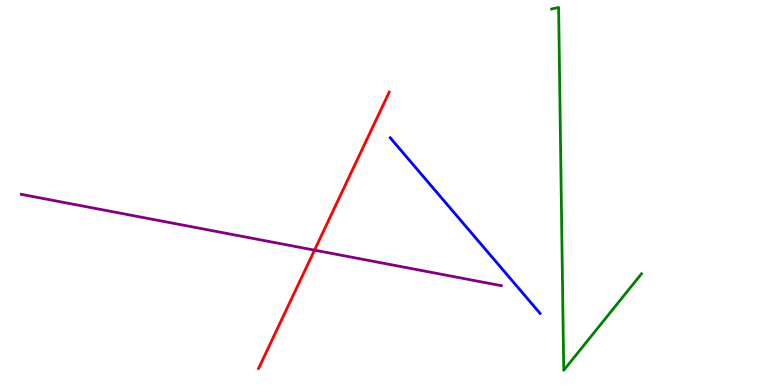[{'lines': ['blue', 'red'], 'intersections': []}, {'lines': ['green', 'red'], 'intersections': []}, {'lines': ['purple', 'red'], 'intersections': [{'x': 4.06, 'y': 3.5}]}, {'lines': ['blue', 'green'], 'intersections': []}, {'lines': ['blue', 'purple'], 'intersections': []}, {'lines': ['green', 'purple'], 'intersections': []}]